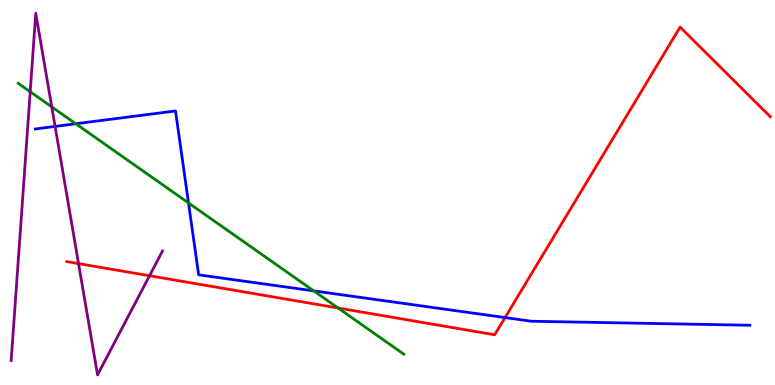[{'lines': ['blue', 'red'], 'intersections': [{'x': 6.52, 'y': 1.75}]}, {'lines': ['green', 'red'], 'intersections': [{'x': 4.36, 'y': 2.0}]}, {'lines': ['purple', 'red'], 'intersections': [{'x': 1.01, 'y': 3.15}, {'x': 1.93, 'y': 2.84}]}, {'lines': ['blue', 'green'], 'intersections': [{'x': 0.978, 'y': 6.79}, {'x': 2.43, 'y': 4.73}, {'x': 4.05, 'y': 2.44}]}, {'lines': ['blue', 'purple'], 'intersections': [{'x': 0.711, 'y': 6.72}]}, {'lines': ['green', 'purple'], 'intersections': [{'x': 0.39, 'y': 7.62}, {'x': 0.668, 'y': 7.22}]}]